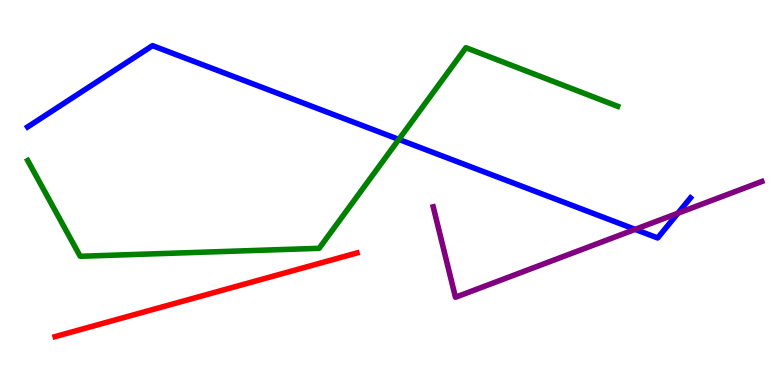[{'lines': ['blue', 'red'], 'intersections': []}, {'lines': ['green', 'red'], 'intersections': []}, {'lines': ['purple', 'red'], 'intersections': []}, {'lines': ['blue', 'green'], 'intersections': [{'x': 5.15, 'y': 6.38}]}, {'lines': ['blue', 'purple'], 'intersections': [{'x': 8.2, 'y': 4.04}, {'x': 8.75, 'y': 4.46}]}, {'lines': ['green', 'purple'], 'intersections': []}]